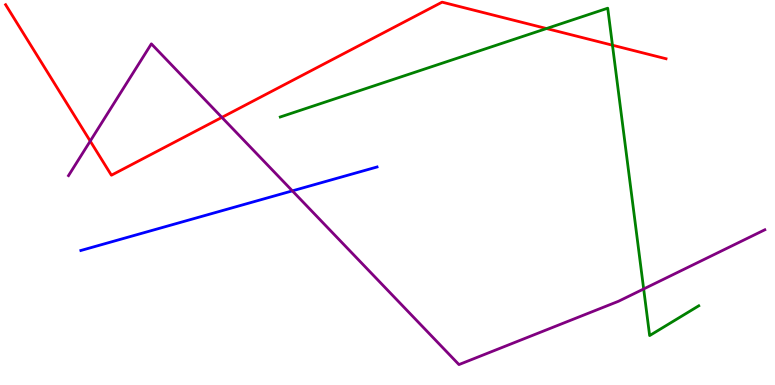[{'lines': ['blue', 'red'], 'intersections': []}, {'lines': ['green', 'red'], 'intersections': [{'x': 7.05, 'y': 9.26}, {'x': 7.9, 'y': 8.83}]}, {'lines': ['purple', 'red'], 'intersections': [{'x': 1.16, 'y': 6.34}, {'x': 2.86, 'y': 6.95}]}, {'lines': ['blue', 'green'], 'intersections': []}, {'lines': ['blue', 'purple'], 'intersections': [{'x': 3.77, 'y': 5.04}]}, {'lines': ['green', 'purple'], 'intersections': [{'x': 8.31, 'y': 2.49}]}]